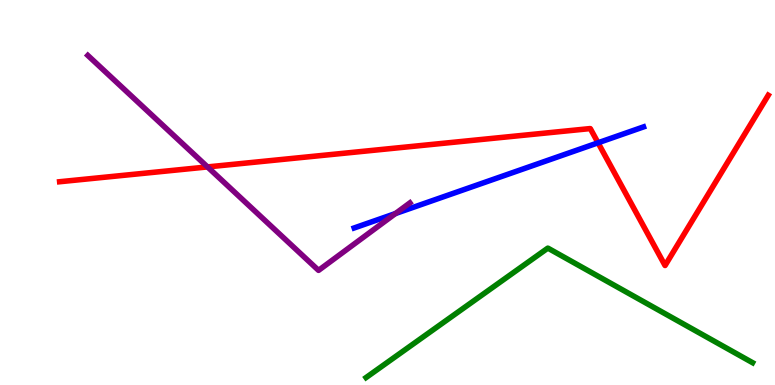[{'lines': ['blue', 'red'], 'intersections': [{'x': 7.72, 'y': 6.29}]}, {'lines': ['green', 'red'], 'intersections': []}, {'lines': ['purple', 'red'], 'intersections': [{'x': 2.68, 'y': 5.66}]}, {'lines': ['blue', 'green'], 'intersections': []}, {'lines': ['blue', 'purple'], 'intersections': [{'x': 5.1, 'y': 4.45}]}, {'lines': ['green', 'purple'], 'intersections': []}]